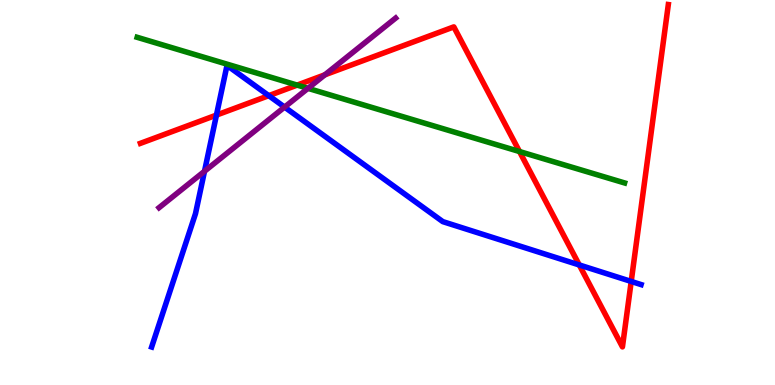[{'lines': ['blue', 'red'], 'intersections': [{'x': 2.79, 'y': 7.01}, {'x': 3.47, 'y': 7.52}, {'x': 7.47, 'y': 3.12}, {'x': 8.14, 'y': 2.69}]}, {'lines': ['green', 'red'], 'intersections': [{'x': 3.83, 'y': 7.79}, {'x': 6.7, 'y': 6.06}]}, {'lines': ['purple', 'red'], 'intersections': [{'x': 4.19, 'y': 8.06}]}, {'lines': ['blue', 'green'], 'intersections': []}, {'lines': ['blue', 'purple'], 'intersections': [{'x': 2.64, 'y': 5.55}, {'x': 3.67, 'y': 7.22}]}, {'lines': ['green', 'purple'], 'intersections': [{'x': 3.97, 'y': 7.71}]}]